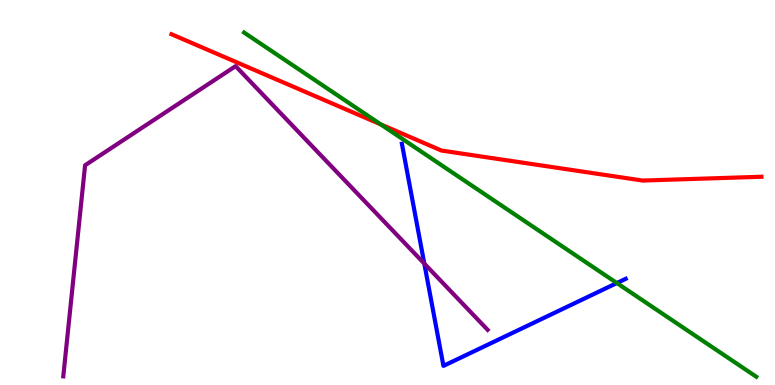[{'lines': ['blue', 'red'], 'intersections': []}, {'lines': ['green', 'red'], 'intersections': [{'x': 4.91, 'y': 6.77}]}, {'lines': ['purple', 'red'], 'intersections': []}, {'lines': ['blue', 'green'], 'intersections': [{'x': 7.96, 'y': 2.65}]}, {'lines': ['blue', 'purple'], 'intersections': [{'x': 5.47, 'y': 3.15}]}, {'lines': ['green', 'purple'], 'intersections': []}]